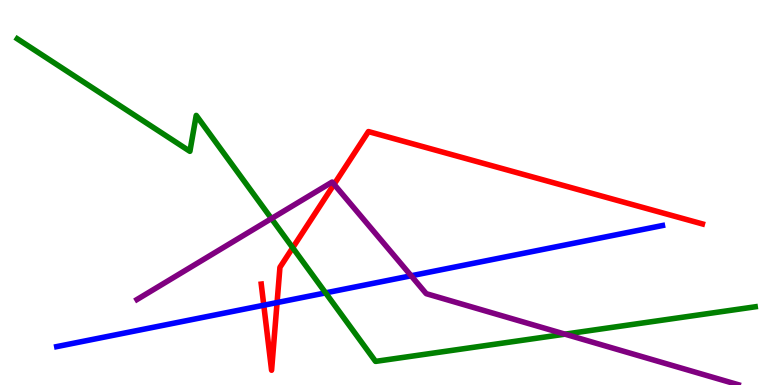[{'lines': ['blue', 'red'], 'intersections': [{'x': 3.4, 'y': 2.07}, {'x': 3.58, 'y': 2.14}]}, {'lines': ['green', 'red'], 'intersections': [{'x': 3.78, 'y': 3.56}]}, {'lines': ['purple', 'red'], 'intersections': [{'x': 4.31, 'y': 5.21}]}, {'lines': ['blue', 'green'], 'intersections': [{'x': 4.2, 'y': 2.39}]}, {'lines': ['blue', 'purple'], 'intersections': [{'x': 5.31, 'y': 2.84}]}, {'lines': ['green', 'purple'], 'intersections': [{'x': 3.5, 'y': 4.32}, {'x': 7.29, 'y': 1.32}]}]